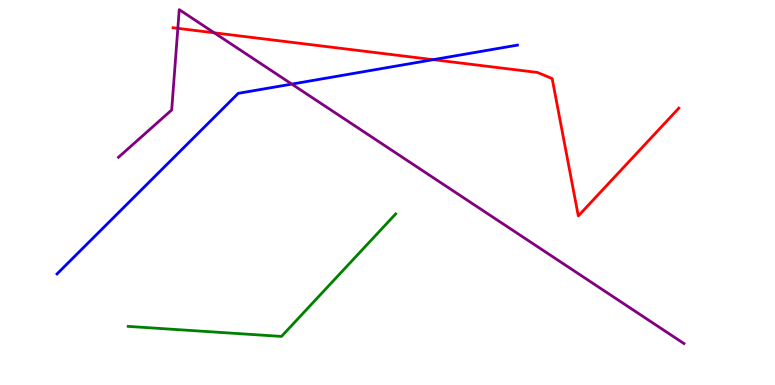[{'lines': ['blue', 'red'], 'intersections': [{'x': 5.59, 'y': 8.45}]}, {'lines': ['green', 'red'], 'intersections': []}, {'lines': ['purple', 'red'], 'intersections': [{'x': 2.29, 'y': 9.26}, {'x': 2.76, 'y': 9.15}]}, {'lines': ['blue', 'green'], 'intersections': []}, {'lines': ['blue', 'purple'], 'intersections': [{'x': 3.76, 'y': 7.82}]}, {'lines': ['green', 'purple'], 'intersections': []}]